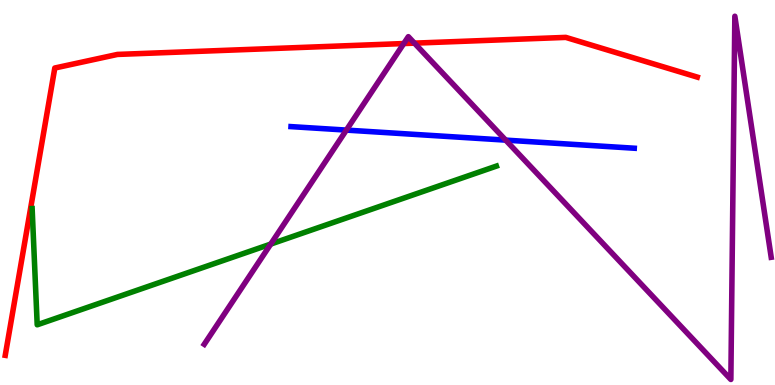[{'lines': ['blue', 'red'], 'intersections': []}, {'lines': ['green', 'red'], 'intersections': []}, {'lines': ['purple', 'red'], 'intersections': [{'x': 5.21, 'y': 8.87}, {'x': 5.35, 'y': 8.88}]}, {'lines': ['blue', 'green'], 'intersections': []}, {'lines': ['blue', 'purple'], 'intersections': [{'x': 4.47, 'y': 6.62}, {'x': 6.52, 'y': 6.36}]}, {'lines': ['green', 'purple'], 'intersections': [{'x': 3.49, 'y': 3.66}]}]